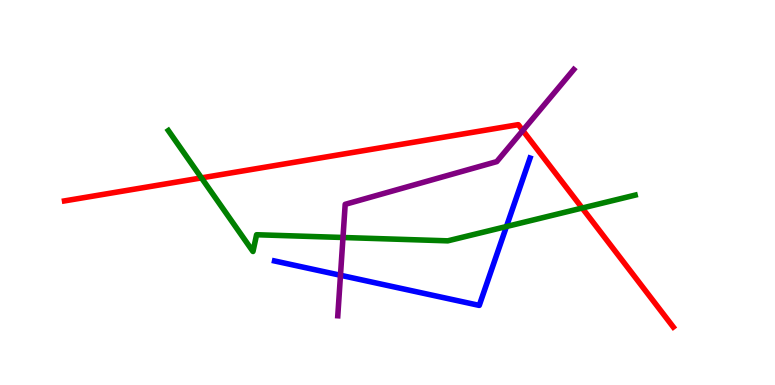[{'lines': ['blue', 'red'], 'intersections': []}, {'lines': ['green', 'red'], 'intersections': [{'x': 2.6, 'y': 5.38}, {'x': 7.51, 'y': 4.6}]}, {'lines': ['purple', 'red'], 'intersections': [{'x': 6.75, 'y': 6.61}]}, {'lines': ['blue', 'green'], 'intersections': [{'x': 6.53, 'y': 4.12}]}, {'lines': ['blue', 'purple'], 'intersections': [{'x': 4.39, 'y': 2.85}]}, {'lines': ['green', 'purple'], 'intersections': [{'x': 4.43, 'y': 3.83}]}]